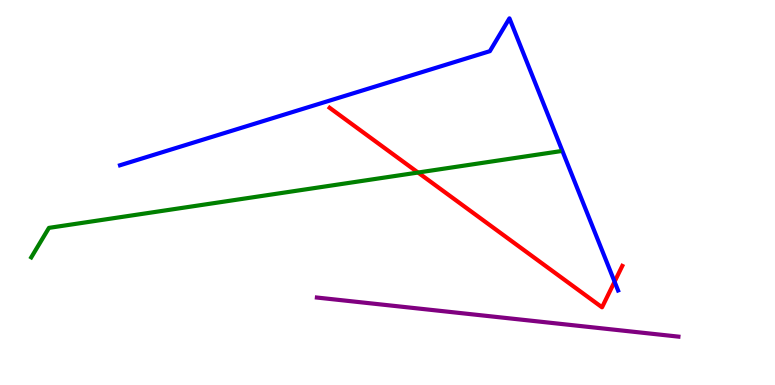[{'lines': ['blue', 'red'], 'intersections': [{'x': 7.93, 'y': 2.68}]}, {'lines': ['green', 'red'], 'intersections': [{'x': 5.39, 'y': 5.52}]}, {'lines': ['purple', 'red'], 'intersections': []}, {'lines': ['blue', 'green'], 'intersections': []}, {'lines': ['blue', 'purple'], 'intersections': []}, {'lines': ['green', 'purple'], 'intersections': []}]